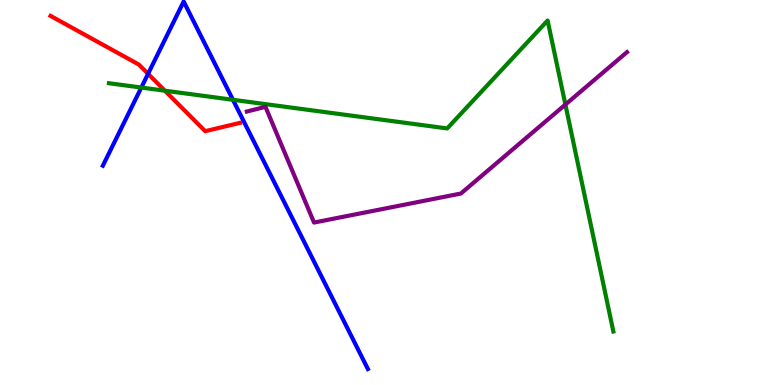[{'lines': ['blue', 'red'], 'intersections': [{'x': 1.91, 'y': 8.08}]}, {'lines': ['green', 'red'], 'intersections': [{'x': 2.13, 'y': 7.64}]}, {'lines': ['purple', 'red'], 'intersections': []}, {'lines': ['blue', 'green'], 'intersections': [{'x': 1.82, 'y': 7.73}, {'x': 3.01, 'y': 7.41}]}, {'lines': ['blue', 'purple'], 'intersections': []}, {'lines': ['green', 'purple'], 'intersections': [{'x': 7.3, 'y': 7.28}]}]